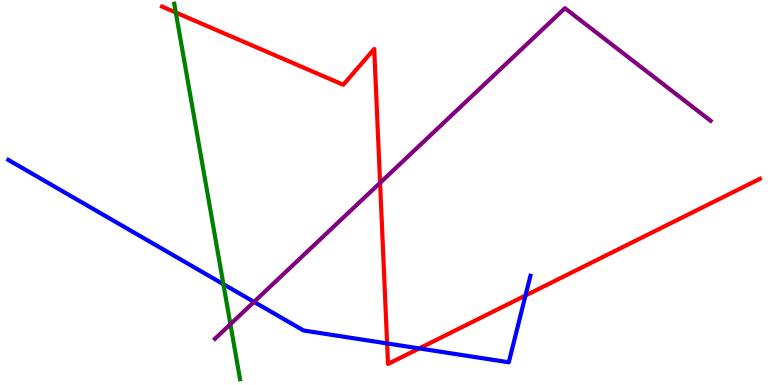[{'lines': ['blue', 'red'], 'intersections': [{'x': 5.0, 'y': 1.08}, {'x': 5.41, 'y': 0.95}, {'x': 6.78, 'y': 2.32}]}, {'lines': ['green', 'red'], 'intersections': [{'x': 2.27, 'y': 9.67}]}, {'lines': ['purple', 'red'], 'intersections': [{'x': 4.9, 'y': 5.25}]}, {'lines': ['blue', 'green'], 'intersections': [{'x': 2.88, 'y': 2.62}]}, {'lines': ['blue', 'purple'], 'intersections': [{'x': 3.28, 'y': 2.16}]}, {'lines': ['green', 'purple'], 'intersections': [{'x': 2.97, 'y': 1.58}]}]